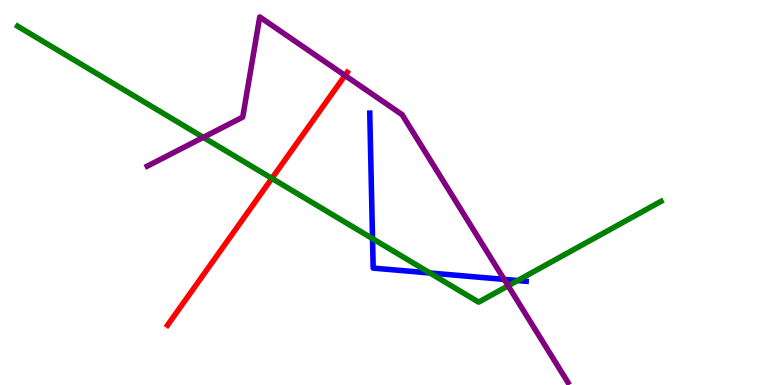[{'lines': ['blue', 'red'], 'intersections': []}, {'lines': ['green', 'red'], 'intersections': [{'x': 3.51, 'y': 5.37}]}, {'lines': ['purple', 'red'], 'intersections': [{'x': 4.45, 'y': 8.04}]}, {'lines': ['blue', 'green'], 'intersections': [{'x': 4.81, 'y': 3.8}, {'x': 5.55, 'y': 2.91}, {'x': 6.68, 'y': 2.71}]}, {'lines': ['blue', 'purple'], 'intersections': [{'x': 6.51, 'y': 2.74}]}, {'lines': ['green', 'purple'], 'intersections': [{'x': 2.62, 'y': 6.43}, {'x': 6.56, 'y': 2.58}]}]